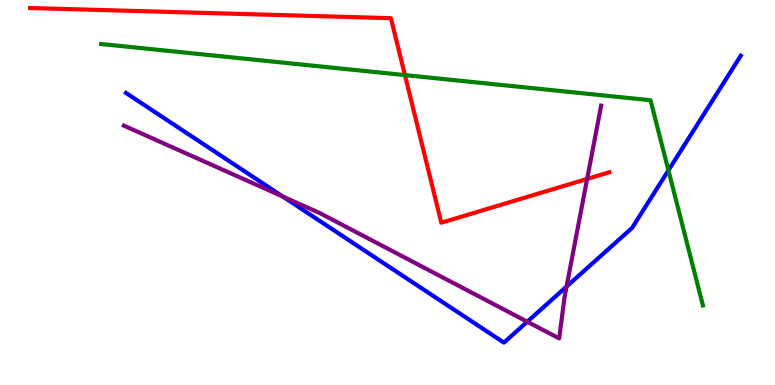[{'lines': ['blue', 'red'], 'intersections': []}, {'lines': ['green', 'red'], 'intersections': [{'x': 5.22, 'y': 8.05}]}, {'lines': ['purple', 'red'], 'intersections': [{'x': 7.58, 'y': 5.35}]}, {'lines': ['blue', 'green'], 'intersections': [{'x': 8.62, 'y': 5.58}]}, {'lines': ['blue', 'purple'], 'intersections': [{'x': 3.65, 'y': 4.89}, {'x': 6.8, 'y': 1.64}, {'x': 7.31, 'y': 2.56}]}, {'lines': ['green', 'purple'], 'intersections': []}]